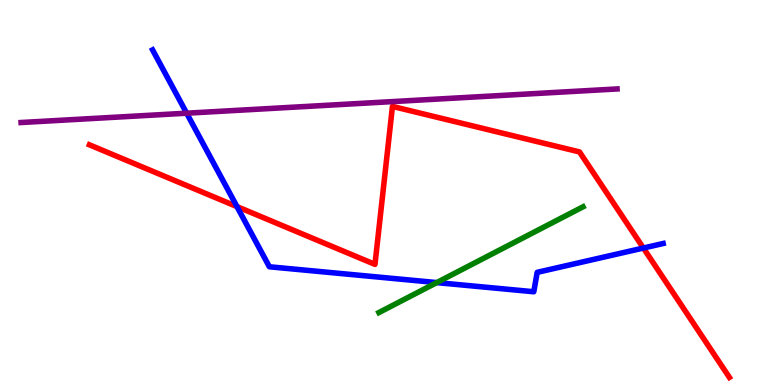[{'lines': ['blue', 'red'], 'intersections': [{'x': 3.06, 'y': 4.63}, {'x': 8.3, 'y': 3.56}]}, {'lines': ['green', 'red'], 'intersections': []}, {'lines': ['purple', 'red'], 'intersections': []}, {'lines': ['blue', 'green'], 'intersections': [{'x': 5.64, 'y': 2.66}]}, {'lines': ['blue', 'purple'], 'intersections': [{'x': 2.41, 'y': 7.06}]}, {'lines': ['green', 'purple'], 'intersections': []}]